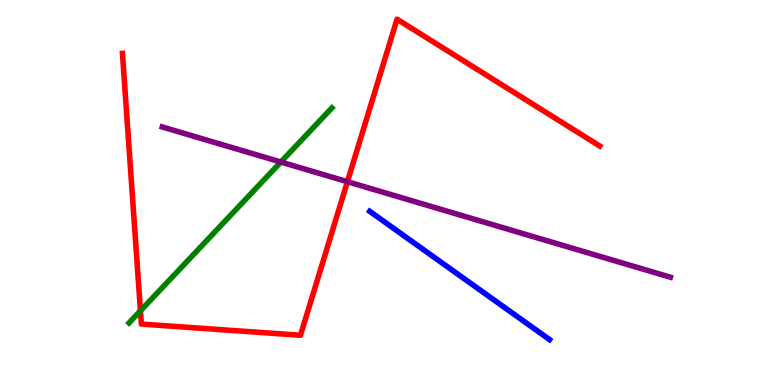[{'lines': ['blue', 'red'], 'intersections': []}, {'lines': ['green', 'red'], 'intersections': [{'x': 1.81, 'y': 1.93}]}, {'lines': ['purple', 'red'], 'intersections': [{'x': 4.48, 'y': 5.28}]}, {'lines': ['blue', 'green'], 'intersections': []}, {'lines': ['blue', 'purple'], 'intersections': []}, {'lines': ['green', 'purple'], 'intersections': [{'x': 3.62, 'y': 5.79}]}]